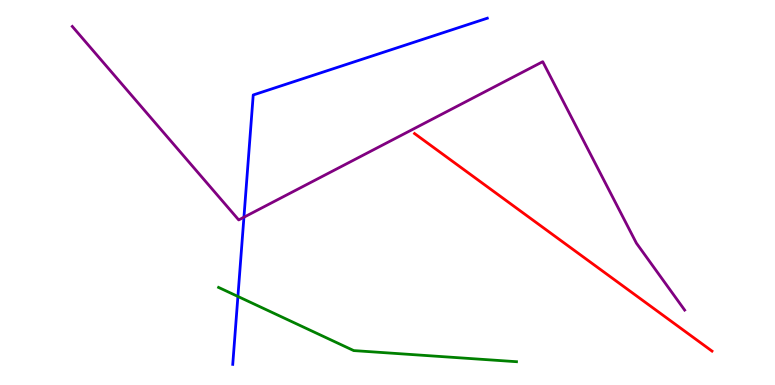[{'lines': ['blue', 'red'], 'intersections': []}, {'lines': ['green', 'red'], 'intersections': []}, {'lines': ['purple', 'red'], 'intersections': []}, {'lines': ['blue', 'green'], 'intersections': [{'x': 3.07, 'y': 2.3}]}, {'lines': ['blue', 'purple'], 'intersections': [{'x': 3.15, 'y': 4.36}]}, {'lines': ['green', 'purple'], 'intersections': []}]